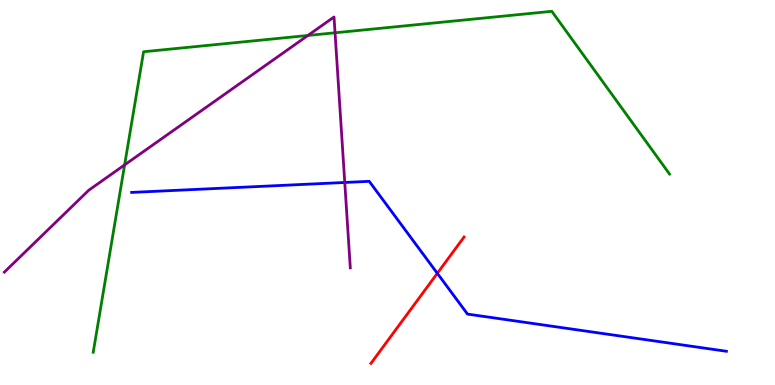[{'lines': ['blue', 'red'], 'intersections': [{'x': 5.64, 'y': 2.9}]}, {'lines': ['green', 'red'], 'intersections': []}, {'lines': ['purple', 'red'], 'intersections': []}, {'lines': ['blue', 'green'], 'intersections': []}, {'lines': ['blue', 'purple'], 'intersections': [{'x': 4.45, 'y': 5.26}]}, {'lines': ['green', 'purple'], 'intersections': [{'x': 1.61, 'y': 5.72}, {'x': 3.97, 'y': 9.08}, {'x': 4.32, 'y': 9.15}]}]